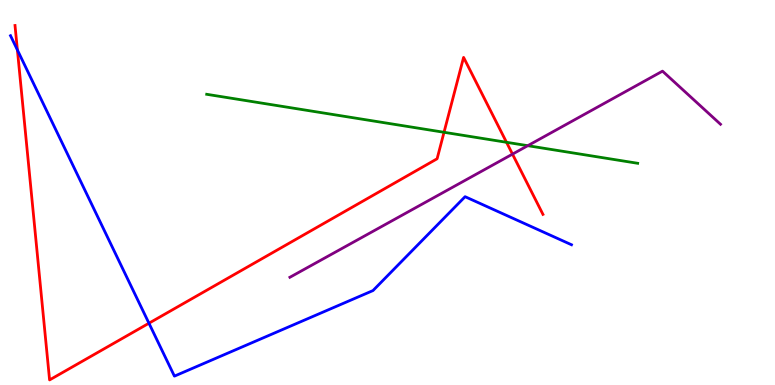[{'lines': ['blue', 'red'], 'intersections': [{'x': 0.224, 'y': 8.7}, {'x': 1.92, 'y': 1.6}]}, {'lines': ['green', 'red'], 'intersections': [{'x': 5.73, 'y': 6.56}, {'x': 6.54, 'y': 6.3}]}, {'lines': ['purple', 'red'], 'intersections': [{'x': 6.61, 'y': 6.0}]}, {'lines': ['blue', 'green'], 'intersections': []}, {'lines': ['blue', 'purple'], 'intersections': []}, {'lines': ['green', 'purple'], 'intersections': [{'x': 6.81, 'y': 6.22}]}]